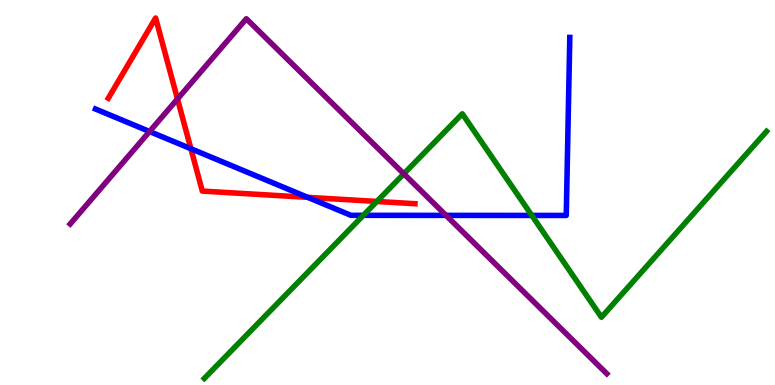[{'lines': ['blue', 'red'], 'intersections': [{'x': 2.46, 'y': 6.14}, {'x': 3.97, 'y': 4.87}]}, {'lines': ['green', 'red'], 'intersections': [{'x': 4.86, 'y': 4.77}]}, {'lines': ['purple', 'red'], 'intersections': [{'x': 2.29, 'y': 7.43}]}, {'lines': ['blue', 'green'], 'intersections': [{'x': 4.69, 'y': 4.41}, {'x': 6.86, 'y': 4.4}]}, {'lines': ['blue', 'purple'], 'intersections': [{'x': 1.93, 'y': 6.58}, {'x': 5.76, 'y': 4.41}]}, {'lines': ['green', 'purple'], 'intersections': [{'x': 5.21, 'y': 5.49}]}]